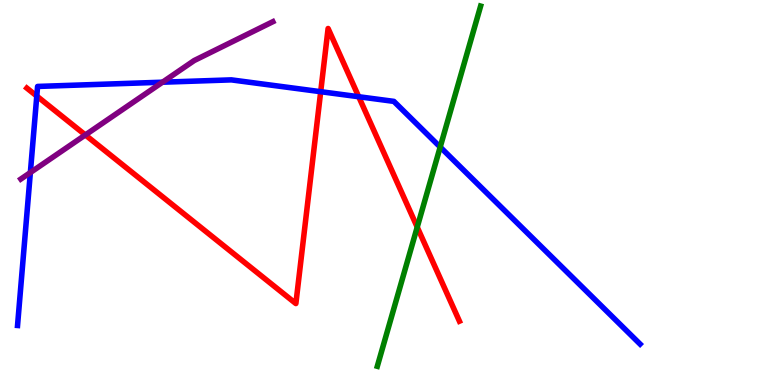[{'lines': ['blue', 'red'], 'intersections': [{'x': 0.475, 'y': 7.5}, {'x': 4.14, 'y': 7.62}, {'x': 4.63, 'y': 7.49}]}, {'lines': ['green', 'red'], 'intersections': [{'x': 5.38, 'y': 4.1}]}, {'lines': ['purple', 'red'], 'intersections': [{'x': 1.1, 'y': 6.49}]}, {'lines': ['blue', 'green'], 'intersections': [{'x': 5.68, 'y': 6.18}]}, {'lines': ['blue', 'purple'], 'intersections': [{'x': 0.392, 'y': 5.52}, {'x': 2.1, 'y': 7.86}]}, {'lines': ['green', 'purple'], 'intersections': []}]